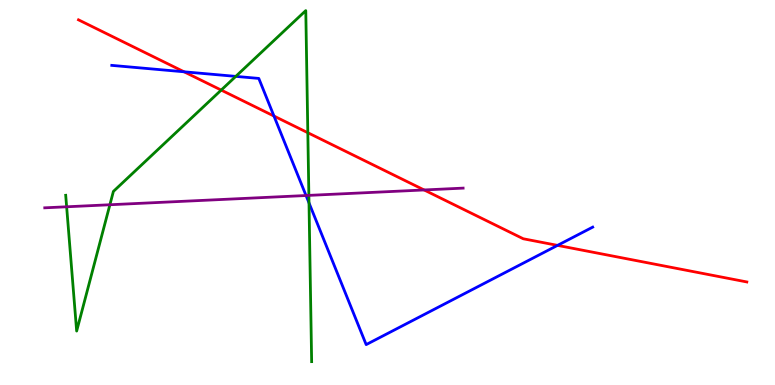[{'lines': ['blue', 'red'], 'intersections': [{'x': 2.37, 'y': 8.14}, {'x': 3.54, 'y': 6.99}, {'x': 7.19, 'y': 3.63}]}, {'lines': ['green', 'red'], 'intersections': [{'x': 2.85, 'y': 7.66}, {'x': 3.97, 'y': 6.55}]}, {'lines': ['purple', 'red'], 'intersections': [{'x': 5.47, 'y': 5.07}]}, {'lines': ['blue', 'green'], 'intersections': [{'x': 3.04, 'y': 8.02}, {'x': 3.99, 'y': 4.73}]}, {'lines': ['blue', 'purple'], 'intersections': [{'x': 3.95, 'y': 4.92}]}, {'lines': ['green', 'purple'], 'intersections': [{'x': 0.86, 'y': 4.63}, {'x': 1.42, 'y': 4.68}, {'x': 3.99, 'y': 4.93}]}]